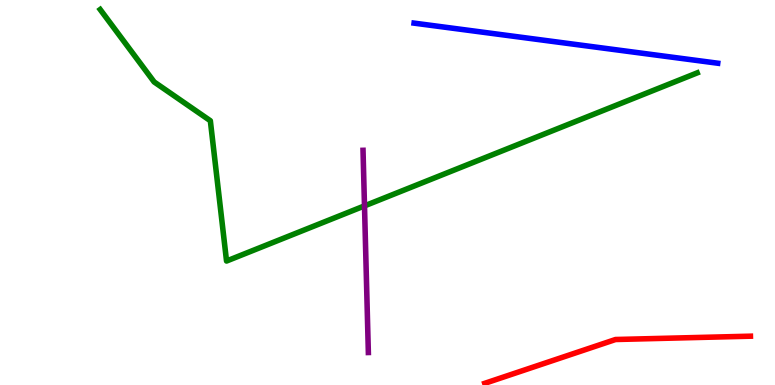[{'lines': ['blue', 'red'], 'intersections': []}, {'lines': ['green', 'red'], 'intersections': []}, {'lines': ['purple', 'red'], 'intersections': []}, {'lines': ['blue', 'green'], 'intersections': []}, {'lines': ['blue', 'purple'], 'intersections': []}, {'lines': ['green', 'purple'], 'intersections': [{'x': 4.7, 'y': 4.65}]}]